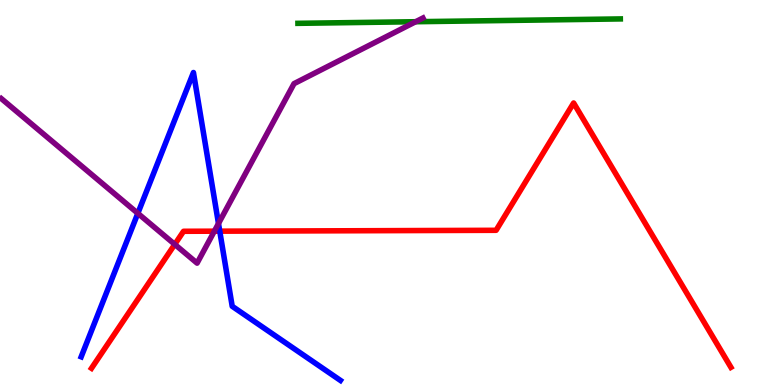[{'lines': ['blue', 'red'], 'intersections': [{'x': 2.84, 'y': 4.0}]}, {'lines': ['green', 'red'], 'intersections': []}, {'lines': ['purple', 'red'], 'intersections': [{'x': 2.25, 'y': 3.65}, {'x': 2.77, 'y': 4.0}]}, {'lines': ['blue', 'green'], 'intersections': []}, {'lines': ['blue', 'purple'], 'intersections': [{'x': 1.78, 'y': 4.46}, {'x': 2.82, 'y': 4.19}]}, {'lines': ['green', 'purple'], 'intersections': [{'x': 5.36, 'y': 9.44}]}]